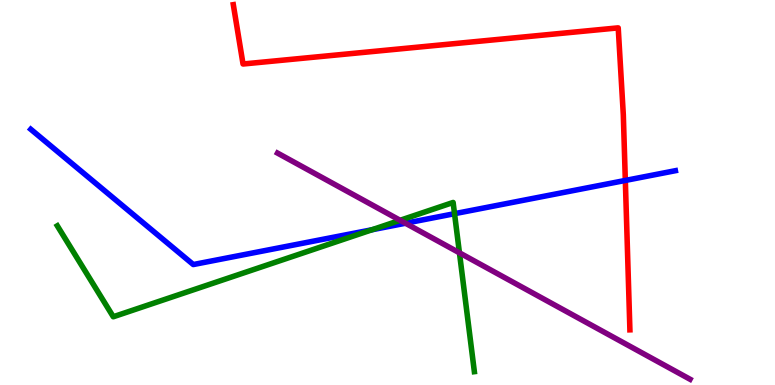[{'lines': ['blue', 'red'], 'intersections': [{'x': 8.07, 'y': 5.31}]}, {'lines': ['green', 'red'], 'intersections': []}, {'lines': ['purple', 'red'], 'intersections': []}, {'lines': ['blue', 'green'], 'intersections': [{'x': 4.8, 'y': 4.03}, {'x': 5.86, 'y': 4.45}]}, {'lines': ['blue', 'purple'], 'intersections': [{'x': 5.23, 'y': 4.2}]}, {'lines': ['green', 'purple'], 'intersections': [{'x': 5.16, 'y': 4.28}, {'x': 5.93, 'y': 3.43}]}]